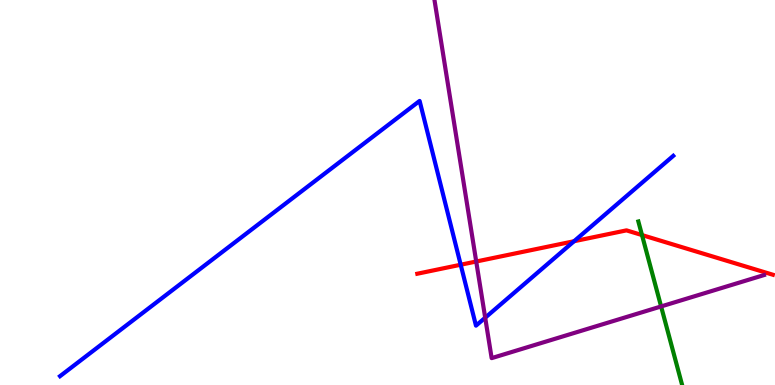[{'lines': ['blue', 'red'], 'intersections': [{'x': 5.94, 'y': 3.12}, {'x': 7.41, 'y': 3.73}]}, {'lines': ['green', 'red'], 'intersections': [{'x': 8.28, 'y': 3.89}]}, {'lines': ['purple', 'red'], 'intersections': [{'x': 6.14, 'y': 3.21}]}, {'lines': ['blue', 'green'], 'intersections': []}, {'lines': ['blue', 'purple'], 'intersections': [{'x': 6.26, 'y': 1.75}]}, {'lines': ['green', 'purple'], 'intersections': [{'x': 8.53, 'y': 2.04}]}]